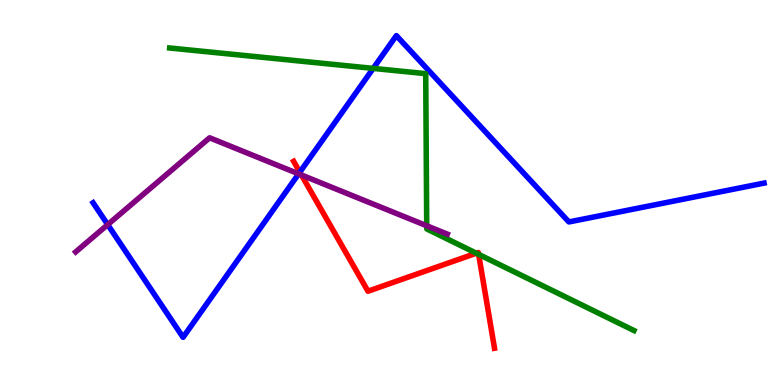[{'lines': ['blue', 'red'], 'intersections': [{'x': 3.87, 'y': 5.53}]}, {'lines': ['green', 'red'], 'intersections': [{'x': 6.15, 'y': 3.42}, {'x': 6.18, 'y': 3.39}]}, {'lines': ['purple', 'red'], 'intersections': [{'x': 3.89, 'y': 5.45}]}, {'lines': ['blue', 'green'], 'intersections': [{'x': 4.82, 'y': 8.22}]}, {'lines': ['blue', 'purple'], 'intersections': [{'x': 1.39, 'y': 4.17}, {'x': 3.85, 'y': 5.48}]}, {'lines': ['green', 'purple'], 'intersections': [{'x': 5.51, 'y': 4.14}]}]